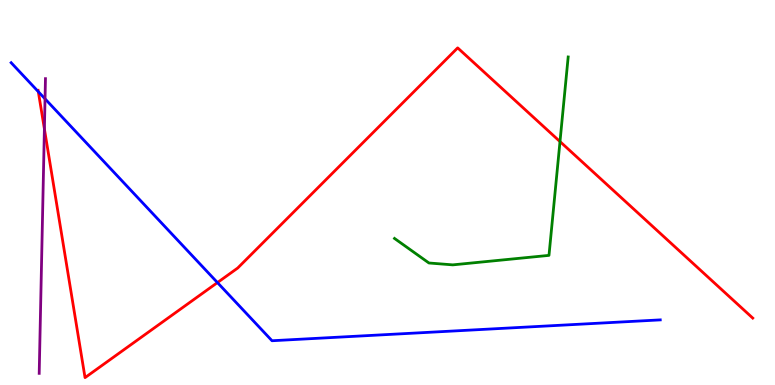[{'lines': ['blue', 'red'], 'intersections': [{'x': 0.494, 'y': 7.62}, {'x': 2.81, 'y': 2.66}]}, {'lines': ['green', 'red'], 'intersections': [{'x': 7.23, 'y': 6.32}]}, {'lines': ['purple', 'red'], 'intersections': [{'x': 0.573, 'y': 6.65}]}, {'lines': ['blue', 'green'], 'intersections': []}, {'lines': ['blue', 'purple'], 'intersections': [{'x': 0.581, 'y': 7.43}]}, {'lines': ['green', 'purple'], 'intersections': []}]